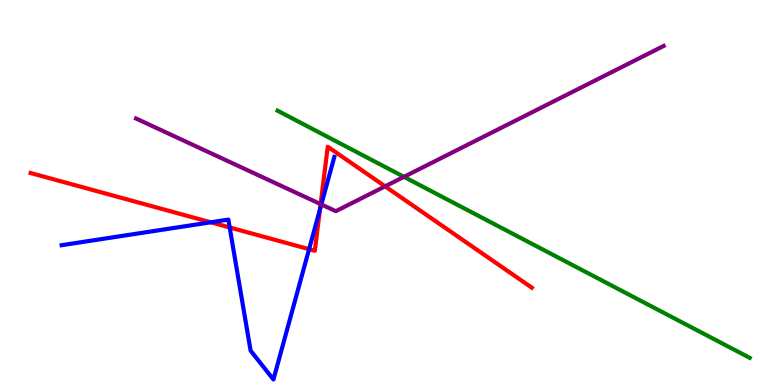[{'lines': ['blue', 'red'], 'intersections': [{'x': 2.72, 'y': 4.23}, {'x': 2.96, 'y': 4.09}, {'x': 3.99, 'y': 3.53}, {'x': 4.13, 'y': 4.56}]}, {'lines': ['green', 'red'], 'intersections': []}, {'lines': ['purple', 'red'], 'intersections': [{'x': 4.14, 'y': 4.7}, {'x': 4.97, 'y': 5.16}]}, {'lines': ['blue', 'green'], 'intersections': []}, {'lines': ['blue', 'purple'], 'intersections': [{'x': 4.15, 'y': 4.69}]}, {'lines': ['green', 'purple'], 'intersections': [{'x': 5.21, 'y': 5.41}]}]